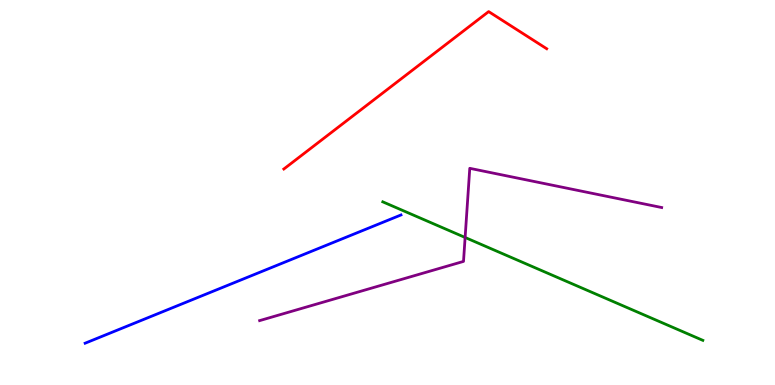[{'lines': ['blue', 'red'], 'intersections': []}, {'lines': ['green', 'red'], 'intersections': []}, {'lines': ['purple', 'red'], 'intersections': []}, {'lines': ['blue', 'green'], 'intersections': []}, {'lines': ['blue', 'purple'], 'intersections': []}, {'lines': ['green', 'purple'], 'intersections': [{'x': 6.0, 'y': 3.83}]}]